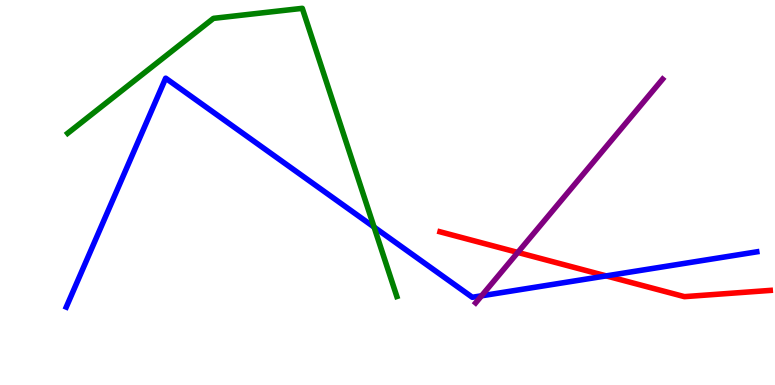[{'lines': ['blue', 'red'], 'intersections': [{'x': 7.82, 'y': 2.83}]}, {'lines': ['green', 'red'], 'intersections': []}, {'lines': ['purple', 'red'], 'intersections': [{'x': 6.68, 'y': 3.44}]}, {'lines': ['blue', 'green'], 'intersections': [{'x': 4.83, 'y': 4.1}]}, {'lines': ['blue', 'purple'], 'intersections': [{'x': 6.21, 'y': 2.32}]}, {'lines': ['green', 'purple'], 'intersections': []}]